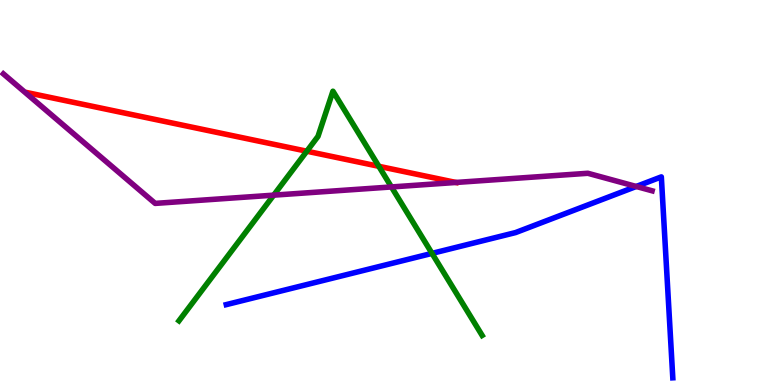[{'lines': ['blue', 'red'], 'intersections': []}, {'lines': ['green', 'red'], 'intersections': [{'x': 3.96, 'y': 6.07}, {'x': 4.89, 'y': 5.68}]}, {'lines': ['purple', 'red'], 'intersections': [{'x': 5.88, 'y': 5.26}]}, {'lines': ['blue', 'green'], 'intersections': [{'x': 5.57, 'y': 3.42}]}, {'lines': ['blue', 'purple'], 'intersections': [{'x': 8.21, 'y': 5.16}]}, {'lines': ['green', 'purple'], 'intersections': [{'x': 3.53, 'y': 4.93}, {'x': 5.05, 'y': 5.14}]}]